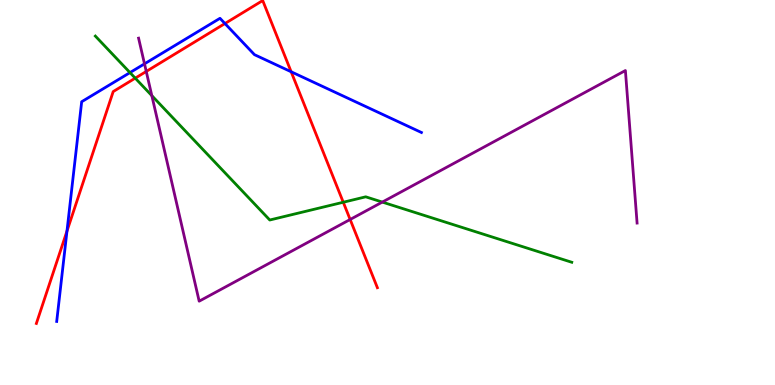[{'lines': ['blue', 'red'], 'intersections': [{'x': 0.864, 'y': 4.0}, {'x': 2.9, 'y': 9.39}, {'x': 3.76, 'y': 8.14}]}, {'lines': ['green', 'red'], 'intersections': [{'x': 1.75, 'y': 7.97}, {'x': 4.43, 'y': 4.75}]}, {'lines': ['purple', 'red'], 'intersections': [{'x': 1.89, 'y': 8.14}, {'x': 4.52, 'y': 4.3}]}, {'lines': ['blue', 'green'], 'intersections': [{'x': 1.68, 'y': 8.11}]}, {'lines': ['blue', 'purple'], 'intersections': [{'x': 1.86, 'y': 8.34}]}, {'lines': ['green', 'purple'], 'intersections': [{'x': 1.96, 'y': 7.52}, {'x': 4.93, 'y': 4.75}]}]